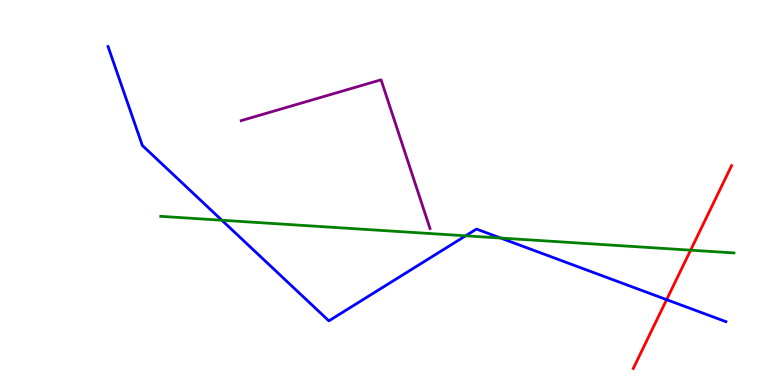[{'lines': ['blue', 'red'], 'intersections': [{'x': 8.6, 'y': 2.22}]}, {'lines': ['green', 'red'], 'intersections': [{'x': 8.91, 'y': 3.5}]}, {'lines': ['purple', 'red'], 'intersections': []}, {'lines': ['blue', 'green'], 'intersections': [{'x': 2.86, 'y': 4.28}, {'x': 6.01, 'y': 3.88}, {'x': 6.46, 'y': 3.82}]}, {'lines': ['blue', 'purple'], 'intersections': []}, {'lines': ['green', 'purple'], 'intersections': []}]